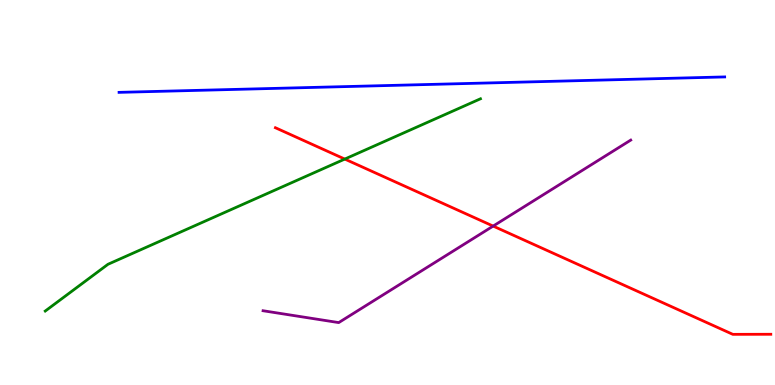[{'lines': ['blue', 'red'], 'intersections': []}, {'lines': ['green', 'red'], 'intersections': [{'x': 4.45, 'y': 5.87}]}, {'lines': ['purple', 'red'], 'intersections': [{'x': 6.36, 'y': 4.13}]}, {'lines': ['blue', 'green'], 'intersections': []}, {'lines': ['blue', 'purple'], 'intersections': []}, {'lines': ['green', 'purple'], 'intersections': []}]